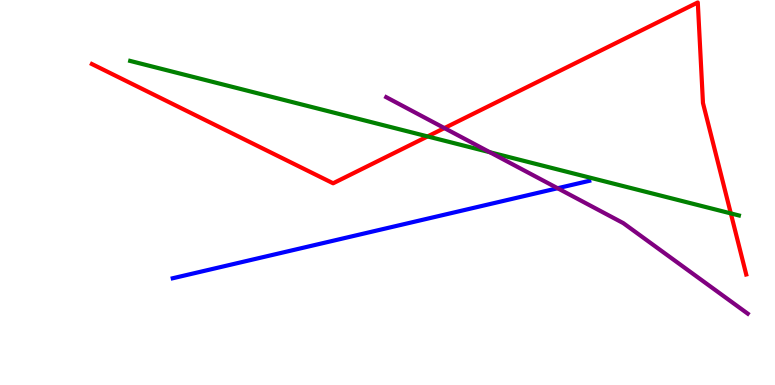[{'lines': ['blue', 'red'], 'intersections': []}, {'lines': ['green', 'red'], 'intersections': [{'x': 5.52, 'y': 6.46}, {'x': 9.43, 'y': 4.46}]}, {'lines': ['purple', 'red'], 'intersections': [{'x': 5.73, 'y': 6.67}]}, {'lines': ['blue', 'green'], 'intersections': []}, {'lines': ['blue', 'purple'], 'intersections': [{'x': 7.2, 'y': 5.11}]}, {'lines': ['green', 'purple'], 'intersections': [{'x': 6.32, 'y': 6.05}]}]